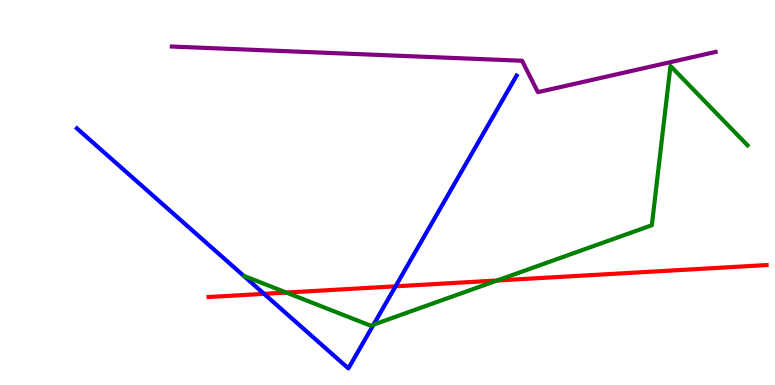[{'lines': ['blue', 'red'], 'intersections': [{'x': 3.41, 'y': 2.37}, {'x': 5.1, 'y': 2.56}]}, {'lines': ['green', 'red'], 'intersections': [{'x': 3.69, 'y': 2.4}, {'x': 6.41, 'y': 2.71}]}, {'lines': ['purple', 'red'], 'intersections': []}, {'lines': ['blue', 'green'], 'intersections': [{'x': 4.82, 'y': 1.57}]}, {'lines': ['blue', 'purple'], 'intersections': []}, {'lines': ['green', 'purple'], 'intersections': []}]